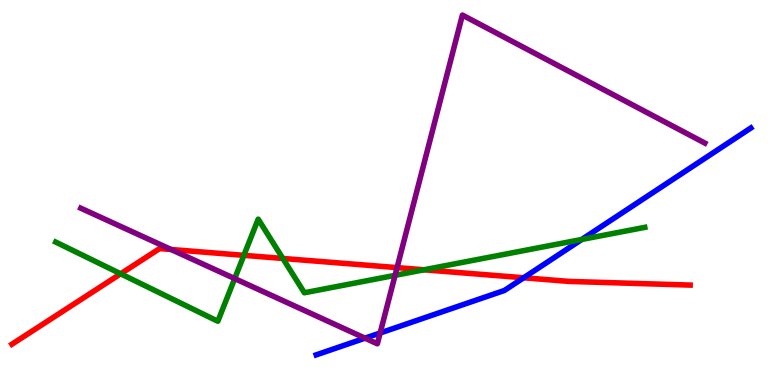[{'lines': ['blue', 'red'], 'intersections': [{'x': 6.76, 'y': 2.79}]}, {'lines': ['green', 'red'], 'intersections': [{'x': 1.56, 'y': 2.89}, {'x': 3.15, 'y': 3.37}, {'x': 3.65, 'y': 3.29}, {'x': 5.47, 'y': 2.99}]}, {'lines': ['purple', 'red'], 'intersections': [{'x': 2.21, 'y': 3.52}, {'x': 5.12, 'y': 3.05}]}, {'lines': ['blue', 'green'], 'intersections': [{'x': 7.51, 'y': 3.78}]}, {'lines': ['blue', 'purple'], 'intersections': [{'x': 4.71, 'y': 1.22}, {'x': 4.91, 'y': 1.35}]}, {'lines': ['green', 'purple'], 'intersections': [{'x': 3.03, 'y': 2.76}, {'x': 5.1, 'y': 2.85}]}]